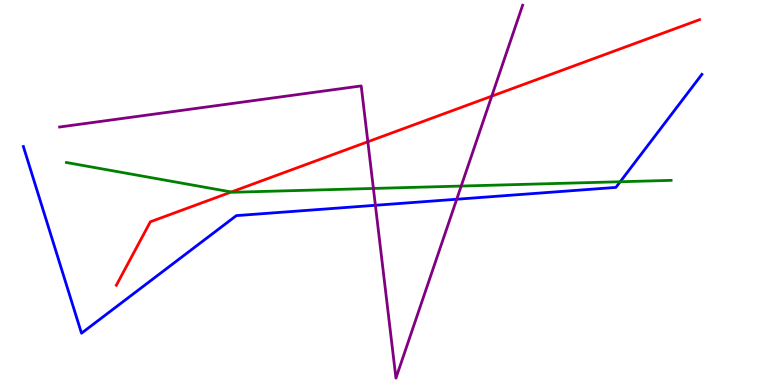[{'lines': ['blue', 'red'], 'intersections': []}, {'lines': ['green', 'red'], 'intersections': [{'x': 2.98, 'y': 5.01}]}, {'lines': ['purple', 'red'], 'intersections': [{'x': 4.75, 'y': 6.32}, {'x': 6.35, 'y': 7.5}]}, {'lines': ['blue', 'green'], 'intersections': [{'x': 8.0, 'y': 5.28}]}, {'lines': ['blue', 'purple'], 'intersections': [{'x': 4.84, 'y': 4.67}, {'x': 5.89, 'y': 4.82}]}, {'lines': ['green', 'purple'], 'intersections': [{'x': 4.82, 'y': 5.11}, {'x': 5.95, 'y': 5.17}]}]